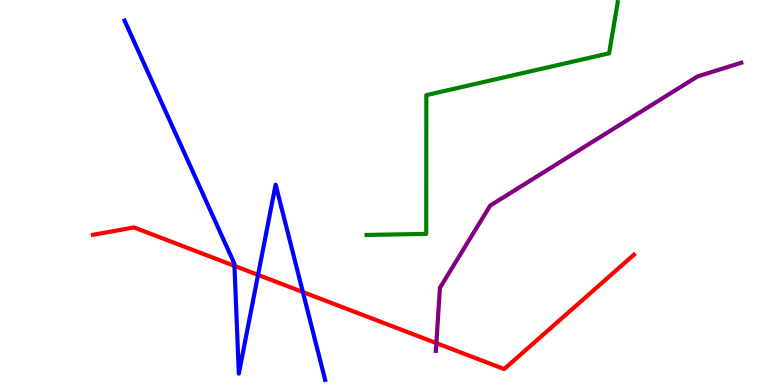[{'lines': ['blue', 'red'], 'intersections': [{'x': 3.03, 'y': 3.09}, {'x': 3.33, 'y': 2.86}, {'x': 3.91, 'y': 2.41}]}, {'lines': ['green', 'red'], 'intersections': []}, {'lines': ['purple', 'red'], 'intersections': [{'x': 5.63, 'y': 1.09}]}, {'lines': ['blue', 'green'], 'intersections': []}, {'lines': ['blue', 'purple'], 'intersections': []}, {'lines': ['green', 'purple'], 'intersections': []}]